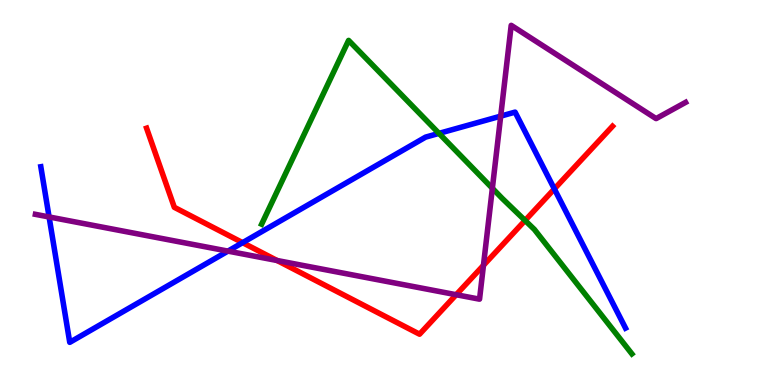[{'lines': ['blue', 'red'], 'intersections': [{'x': 3.13, 'y': 3.7}, {'x': 7.15, 'y': 5.09}]}, {'lines': ['green', 'red'], 'intersections': [{'x': 6.78, 'y': 4.27}]}, {'lines': ['purple', 'red'], 'intersections': [{'x': 3.58, 'y': 3.23}, {'x': 5.89, 'y': 2.34}, {'x': 6.24, 'y': 3.11}]}, {'lines': ['blue', 'green'], 'intersections': [{'x': 5.66, 'y': 6.54}]}, {'lines': ['blue', 'purple'], 'intersections': [{'x': 0.633, 'y': 4.36}, {'x': 2.94, 'y': 3.48}, {'x': 6.46, 'y': 6.98}]}, {'lines': ['green', 'purple'], 'intersections': [{'x': 6.35, 'y': 5.11}]}]